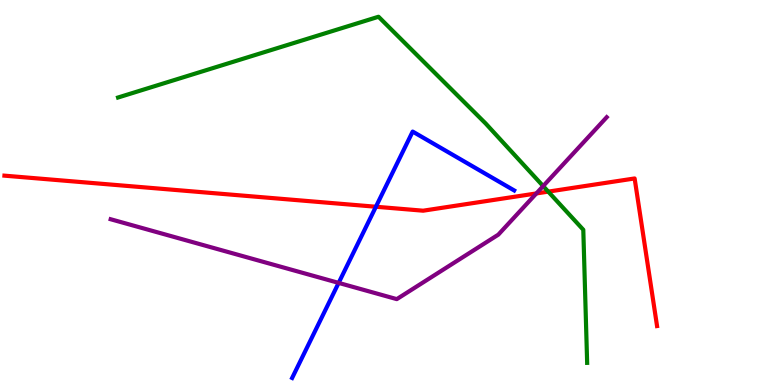[{'lines': ['blue', 'red'], 'intersections': [{'x': 4.85, 'y': 4.63}]}, {'lines': ['green', 'red'], 'intersections': [{'x': 7.07, 'y': 5.02}]}, {'lines': ['purple', 'red'], 'intersections': [{'x': 6.92, 'y': 4.98}]}, {'lines': ['blue', 'green'], 'intersections': []}, {'lines': ['blue', 'purple'], 'intersections': [{'x': 4.37, 'y': 2.65}]}, {'lines': ['green', 'purple'], 'intersections': [{'x': 7.01, 'y': 5.17}]}]